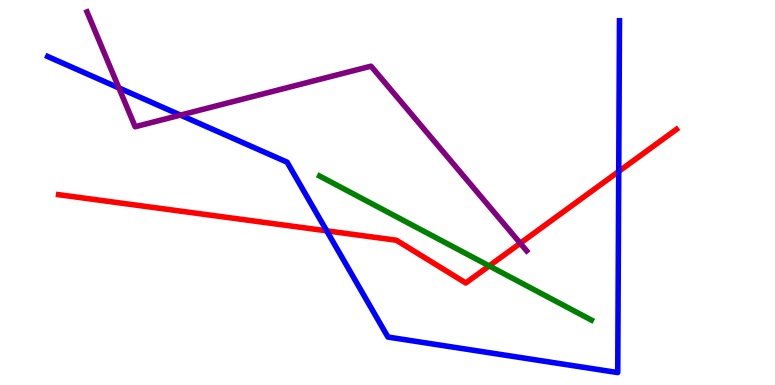[{'lines': ['blue', 'red'], 'intersections': [{'x': 4.22, 'y': 4.0}, {'x': 7.98, 'y': 5.55}]}, {'lines': ['green', 'red'], 'intersections': [{'x': 6.31, 'y': 3.09}]}, {'lines': ['purple', 'red'], 'intersections': [{'x': 6.71, 'y': 3.68}]}, {'lines': ['blue', 'green'], 'intersections': []}, {'lines': ['blue', 'purple'], 'intersections': [{'x': 1.53, 'y': 7.72}, {'x': 2.33, 'y': 7.01}]}, {'lines': ['green', 'purple'], 'intersections': []}]